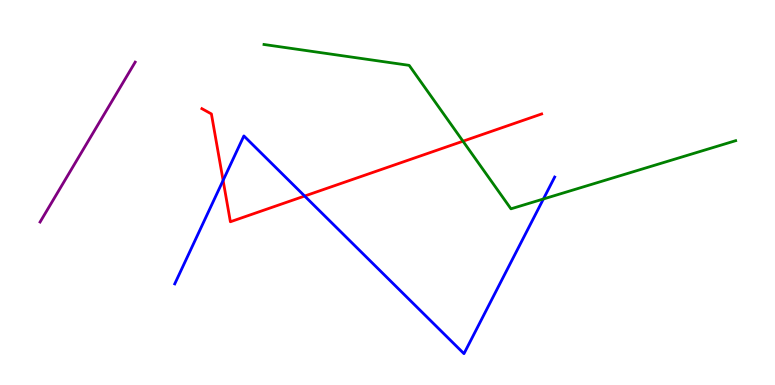[{'lines': ['blue', 'red'], 'intersections': [{'x': 2.88, 'y': 5.31}, {'x': 3.93, 'y': 4.91}]}, {'lines': ['green', 'red'], 'intersections': [{'x': 5.97, 'y': 6.33}]}, {'lines': ['purple', 'red'], 'intersections': []}, {'lines': ['blue', 'green'], 'intersections': [{'x': 7.01, 'y': 4.83}]}, {'lines': ['blue', 'purple'], 'intersections': []}, {'lines': ['green', 'purple'], 'intersections': []}]